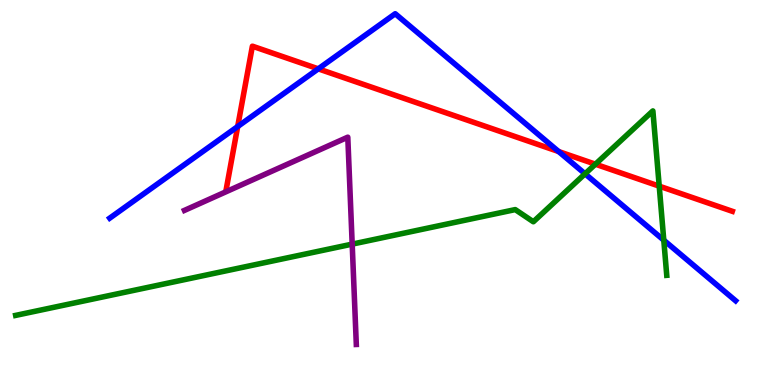[{'lines': ['blue', 'red'], 'intersections': [{'x': 3.07, 'y': 6.71}, {'x': 4.11, 'y': 8.21}, {'x': 7.21, 'y': 6.06}]}, {'lines': ['green', 'red'], 'intersections': [{'x': 7.68, 'y': 5.74}, {'x': 8.51, 'y': 5.17}]}, {'lines': ['purple', 'red'], 'intersections': []}, {'lines': ['blue', 'green'], 'intersections': [{'x': 7.55, 'y': 5.49}, {'x': 8.56, 'y': 3.76}]}, {'lines': ['blue', 'purple'], 'intersections': []}, {'lines': ['green', 'purple'], 'intersections': [{'x': 4.54, 'y': 3.66}]}]